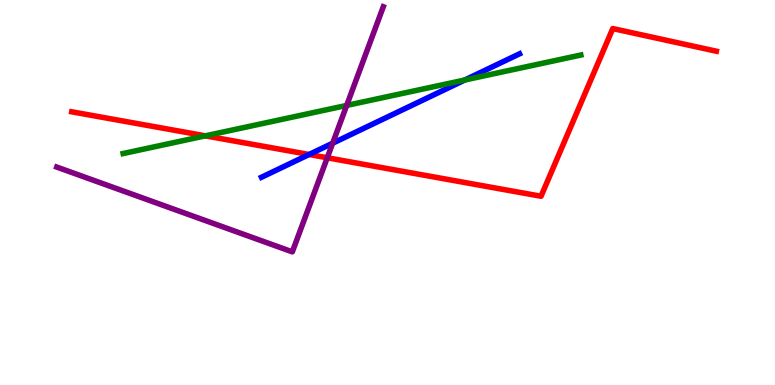[{'lines': ['blue', 'red'], 'intersections': [{'x': 3.99, 'y': 5.99}]}, {'lines': ['green', 'red'], 'intersections': [{'x': 2.65, 'y': 6.47}]}, {'lines': ['purple', 'red'], 'intersections': [{'x': 4.22, 'y': 5.9}]}, {'lines': ['blue', 'green'], 'intersections': [{'x': 6.0, 'y': 7.92}]}, {'lines': ['blue', 'purple'], 'intersections': [{'x': 4.29, 'y': 6.28}]}, {'lines': ['green', 'purple'], 'intersections': [{'x': 4.47, 'y': 7.26}]}]